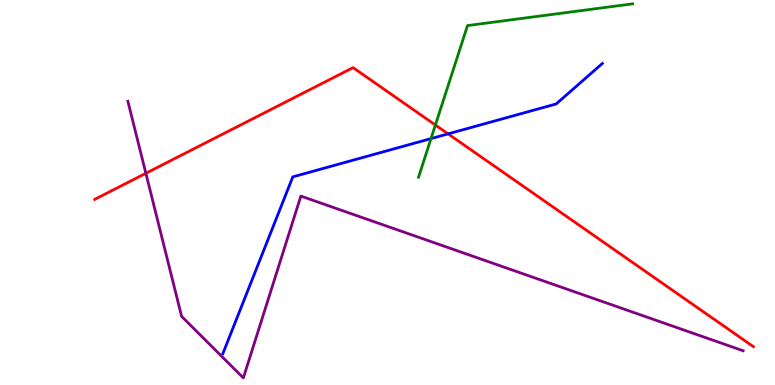[{'lines': ['blue', 'red'], 'intersections': [{'x': 5.78, 'y': 6.52}]}, {'lines': ['green', 'red'], 'intersections': [{'x': 5.62, 'y': 6.75}]}, {'lines': ['purple', 'red'], 'intersections': [{'x': 1.88, 'y': 5.5}]}, {'lines': ['blue', 'green'], 'intersections': [{'x': 5.56, 'y': 6.4}]}, {'lines': ['blue', 'purple'], 'intersections': []}, {'lines': ['green', 'purple'], 'intersections': []}]